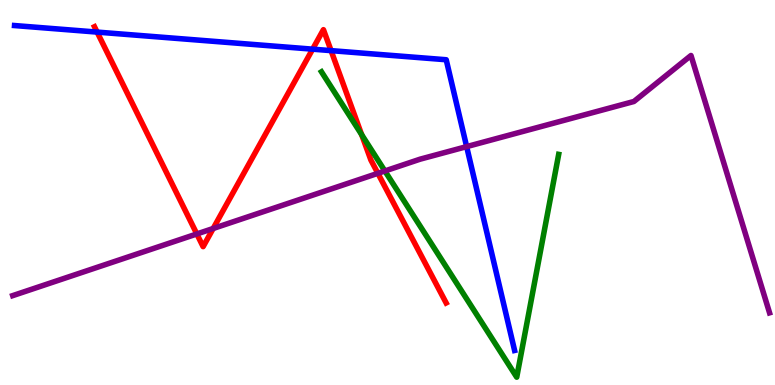[{'lines': ['blue', 'red'], 'intersections': [{'x': 1.25, 'y': 9.17}, {'x': 4.03, 'y': 8.72}, {'x': 4.27, 'y': 8.68}]}, {'lines': ['green', 'red'], 'intersections': [{'x': 4.67, 'y': 6.5}]}, {'lines': ['purple', 'red'], 'intersections': [{'x': 2.54, 'y': 3.92}, {'x': 2.75, 'y': 4.07}, {'x': 4.88, 'y': 5.5}]}, {'lines': ['blue', 'green'], 'intersections': []}, {'lines': ['blue', 'purple'], 'intersections': [{'x': 6.02, 'y': 6.19}]}, {'lines': ['green', 'purple'], 'intersections': [{'x': 4.97, 'y': 5.56}]}]